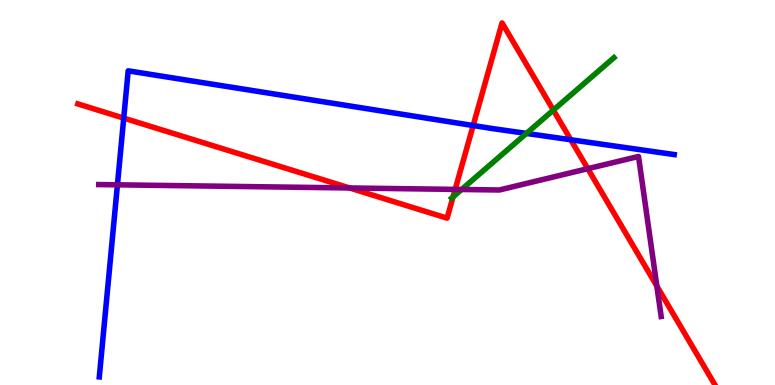[{'lines': ['blue', 'red'], 'intersections': [{'x': 1.6, 'y': 6.93}, {'x': 6.11, 'y': 6.74}, {'x': 7.36, 'y': 6.37}]}, {'lines': ['green', 'red'], 'intersections': [{'x': 5.85, 'y': 4.89}, {'x': 7.14, 'y': 7.14}]}, {'lines': ['purple', 'red'], 'intersections': [{'x': 4.51, 'y': 5.12}, {'x': 5.87, 'y': 5.08}, {'x': 7.58, 'y': 5.62}, {'x': 8.48, 'y': 2.57}]}, {'lines': ['blue', 'green'], 'intersections': [{'x': 6.79, 'y': 6.53}]}, {'lines': ['blue', 'purple'], 'intersections': [{'x': 1.52, 'y': 5.2}]}, {'lines': ['green', 'purple'], 'intersections': [{'x': 5.96, 'y': 5.08}]}]